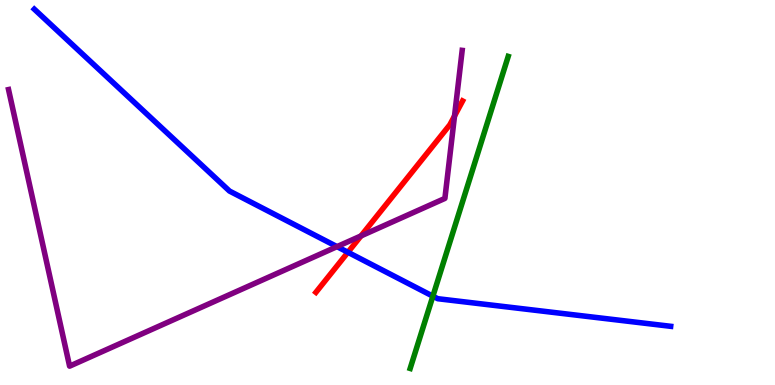[{'lines': ['blue', 'red'], 'intersections': [{'x': 4.49, 'y': 3.45}]}, {'lines': ['green', 'red'], 'intersections': []}, {'lines': ['purple', 'red'], 'intersections': [{'x': 4.66, 'y': 3.87}, {'x': 5.86, 'y': 6.99}]}, {'lines': ['blue', 'green'], 'intersections': [{'x': 5.59, 'y': 2.31}]}, {'lines': ['blue', 'purple'], 'intersections': [{'x': 4.35, 'y': 3.59}]}, {'lines': ['green', 'purple'], 'intersections': []}]